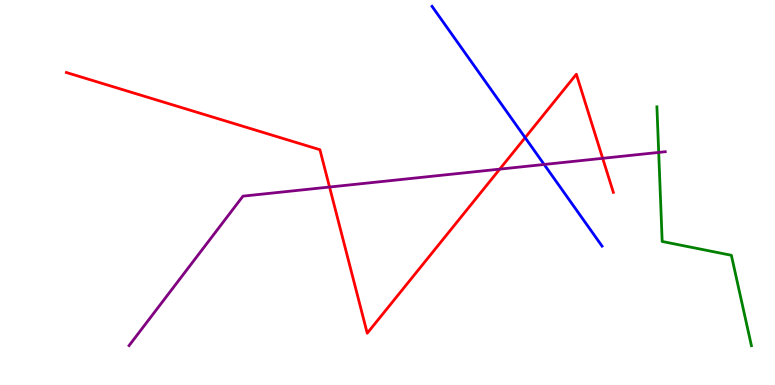[{'lines': ['blue', 'red'], 'intersections': [{'x': 6.78, 'y': 6.42}]}, {'lines': ['green', 'red'], 'intersections': []}, {'lines': ['purple', 'red'], 'intersections': [{'x': 4.25, 'y': 5.14}, {'x': 6.45, 'y': 5.61}, {'x': 7.78, 'y': 5.89}]}, {'lines': ['blue', 'green'], 'intersections': []}, {'lines': ['blue', 'purple'], 'intersections': [{'x': 7.02, 'y': 5.73}]}, {'lines': ['green', 'purple'], 'intersections': [{'x': 8.5, 'y': 6.04}]}]